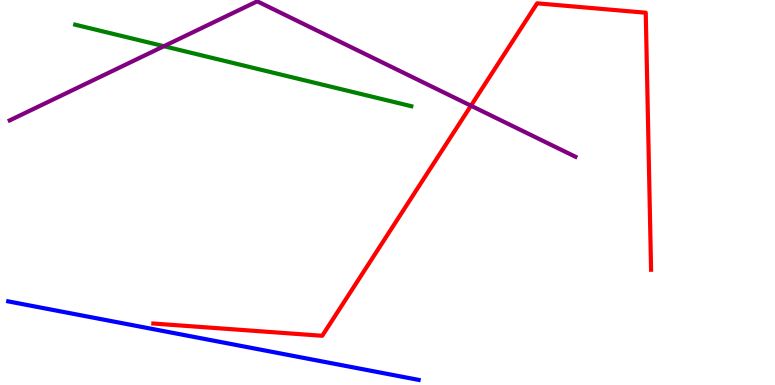[{'lines': ['blue', 'red'], 'intersections': []}, {'lines': ['green', 'red'], 'intersections': []}, {'lines': ['purple', 'red'], 'intersections': [{'x': 6.08, 'y': 7.25}]}, {'lines': ['blue', 'green'], 'intersections': []}, {'lines': ['blue', 'purple'], 'intersections': []}, {'lines': ['green', 'purple'], 'intersections': [{'x': 2.12, 'y': 8.8}]}]